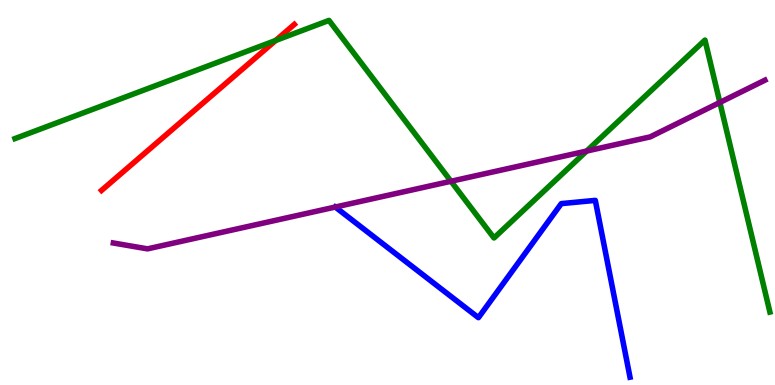[{'lines': ['blue', 'red'], 'intersections': []}, {'lines': ['green', 'red'], 'intersections': [{'x': 3.56, 'y': 8.95}]}, {'lines': ['purple', 'red'], 'intersections': []}, {'lines': ['blue', 'green'], 'intersections': []}, {'lines': ['blue', 'purple'], 'intersections': [{'x': 4.33, 'y': 4.62}]}, {'lines': ['green', 'purple'], 'intersections': [{'x': 5.82, 'y': 5.29}, {'x': 7.57, 'y': 6.08}, {'x': 9.29, 'y': 7.34}]}]